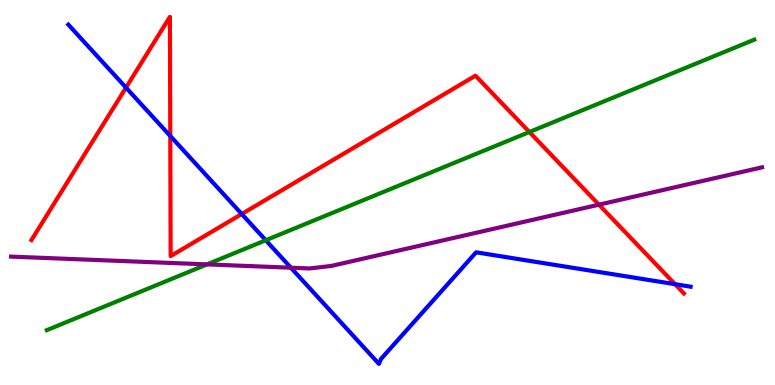[{'lines': ['blue', 'red'], 'intersections': [{'x': 1.63, 'y': 7.72}, {'x': 2.2, 'y': 6.47}, {'x': 3.12, 'y': 4.44}, {'x': 8.71, 'y': 2.62}]}, {'lines': ['green', 'red'], 'intersections': [{'x': 6.83, 'y': 6.57}]}, {'lines': ['purple', 'red'], 'intersections': [{'x': 7.73, 'y': 4.68}]}, {'lines': ['blue', 'green'], 'intersections': [{'x': 3.43, 'y': 3.76}]}, {'lines': ['blue', 'purple'], 'intersections': [{'x': 3.75, 'y': 3.05}]}, {'lines': ['green', 'purple'], 'intersections': [{'x': 2.67, 'y': 3.13}]}]